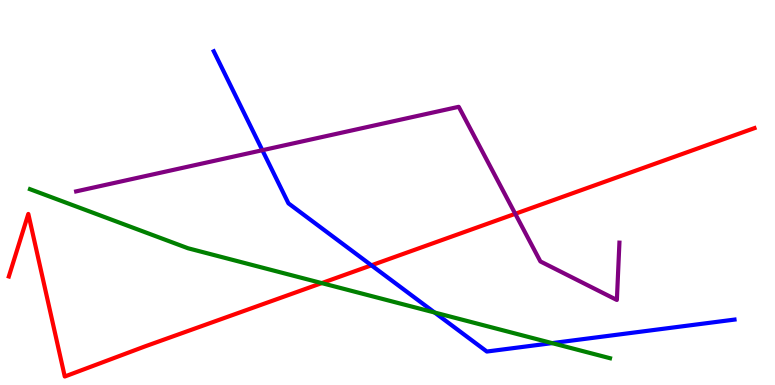[{'lines': ['blue', 'red'], 'intersections': [{'x': 4.79, 'y': 3.11}]}, {'lines': ['green', 'red'], 'intersections': [{'x': 4.15, 'y': 2.65}]}, {'lines': ['purple', 'red'], 'intersections': [{'x': 6.65, 'y': 4.45}]}, {'lines': ['blue', 'green'], 'intersections': [{'x': 5.61, 'y': 1.88}, {'x': 7.12, 'y': 1.09}]}, {'lines': ['blue', 'purple'], 'intersections': [{'x': 3.39, 'y': 6.1}]}, {'lines': ['green', 'purple'], 'intersections': []}]